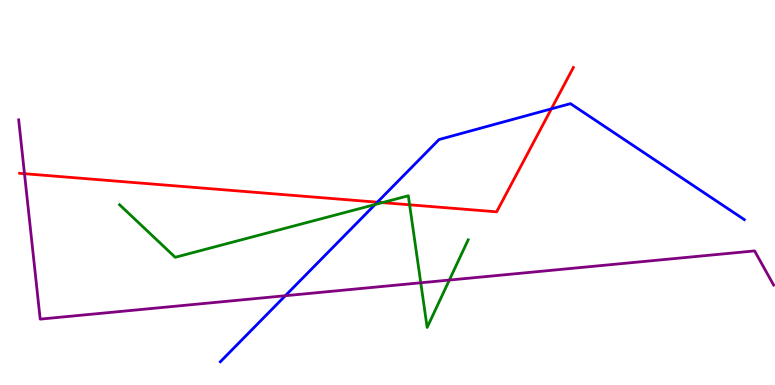[{'lines': ['blue', 'red'], 'intersections': [{'x': 4.87, 'y': 4.75}, {'x': 7.11, 'y': 7.17}]}, {'lines': ['green', 'red'], 'intersections': [{'x': 4.93, 'y': 4.74}, {'x': 5.29, 'y': 4.68}]}, {'lines': ['purple', 'red'], 'intersections': [{'x': 0.316, 'y': 5.49}]}, {'lines': ['blue', 'green'], 'intersections': [{'x': 4.84, 'y': 4.69}]}, {'lines': ['blue', 'purple'], 'intersections': [{'x': 3.68, 'y': 2.32}]}, {'lines': ['green', 'purple'], 'intersections': [{'x': 5.43, 'y': 2.65}, {'x': 5.8, 'y': 2.73}]}]